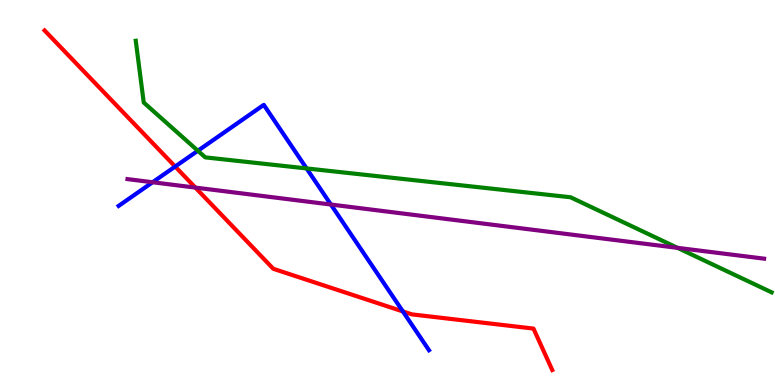[{'lines': ['blue', 'red'], 'intersections': [{'x': 2.26, 'y': 5.67}, {'x': 5.2, 'y': 1.91}]}, {'lines': ['green', 'red'], 'intersections': []}, {'lines': ['purple', 'red'], 'intersections': [{'x': 2.52, 'y': 5.13}]}, {'lines': ['blue', 'green'], 'intersections': [{'x': 2.55, 'y': 6.08}, {'x': 3.96, 'y': 5.63}]}, {'lines': ['blue', 'purple'], 'intersections': [{'x': 1.97, 'y': 5.27}, {'x': 4.27, 'y': 4.69}]}, {'lines': ['green', 'purple'], 'intersections': [{'x': 8.74, 'y': 3.56}]}]